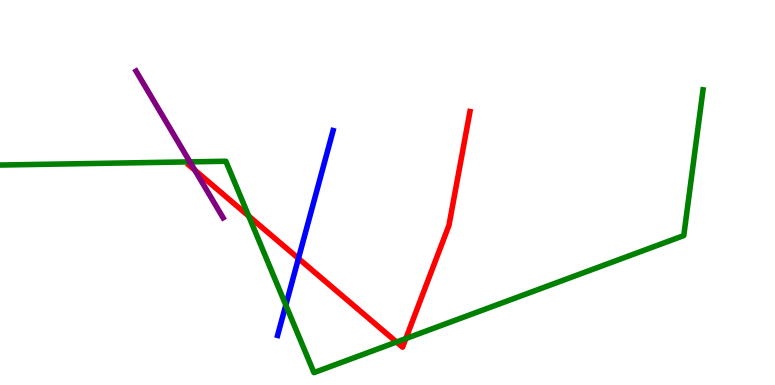[{'lines': ['blue', 'red'], 'intersections': [{'x': 3.85, 'y': 3.29}]}, {'lines': ['green', 'red'], 'intersections': [{'x': 3.21, 'y': 4.39}, {'x': 5.12, 'y': 1.12}, {'x': 5.24, 'y': 1.21}]}, {'lines': ['purple', 'red'], 'intersections': [{'x': 2.51, 'y': 5.58}]}, {'lines': ['blue', 'green'], 'intersections': [{'x': 3.69, 'y': 2.08}]}, {'lines': ['blue', 'purple'], 'intersections': []}, {'lines': ['green', 'purple'], 'intersections': [{'x': 2.45, 'y': 5.8}]}]